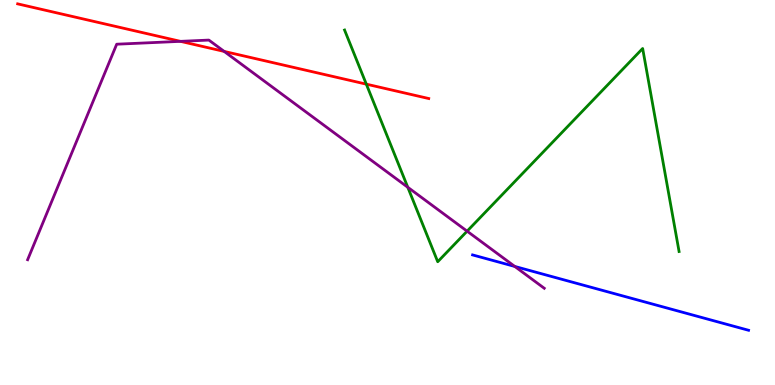[{'lines': ['blue', 'red'], 'intersections': []}, {'lines': ['green', 'red'], 'intersections': [{'x': 4.73, 'y': 7.81}]}, {'lines': ['purple', 'red'], 'intersections': [{'x': 2.33, 'y': 8.93}, {'x': 2.89, 'y': 8.66}]}, {'lines': ['blue', 'green'], 'intersections': []}, {'lines': ['blue', 'purple'], 'intersections': [{'x': 6.64, 'y': 3.08}]}, {'lines': ['green', 'purple'], 'intersections': [{'x': 5.26, 'y': 5.14}, {'x': 6.03, 'y': 4.0}]}]